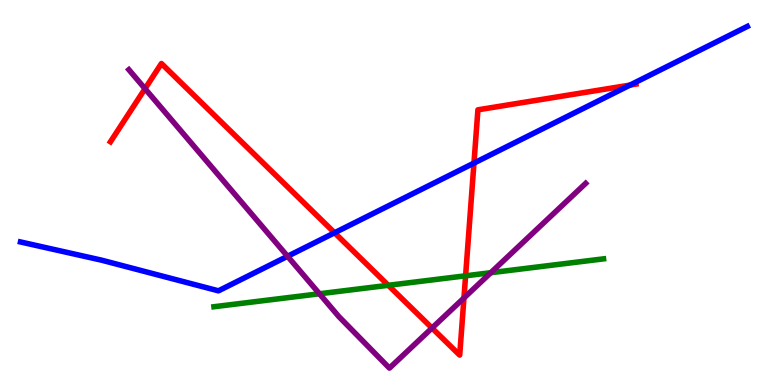[{'lines': ['blue', 'red'], 'intersections': [{'x': 4.32, 'y': 3.95}, {'x': 6.12, 'y': 5.76}, {'x': 8.13, 'y': 7.79}]}, {'lines': ['green', 'red'], 'intersections': [{'x': 5.01, 'y': 2.59}, {'x': 6.01, 'y': 2.84}]}, {'lines': ['purple', 'red'], 'intersections': [{'x': 1.87, 'y': 7.7}, {'x': 5.57, 'y': 1.48}, {'x': 5.99, 'y': 2.26}]}, {'lines': ['blue', 'green'], 'intersections': []}, {'lines': ['blue', 'purple'], 'intersections': [{'x': 3.71, 'y': 3.34}]}, {'lines': ['green', 'purple'], 'intersections': [{'x': 4.12, 'y': 2.37}, {'x': 6.33, 'y': 2.92}]}]